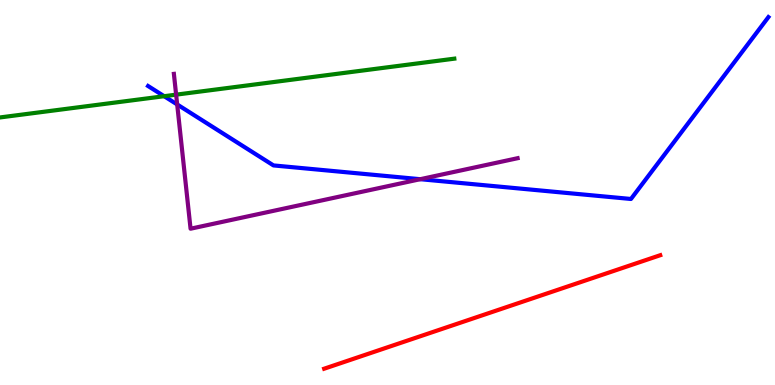[{'lines': ['blue', 'red'], 'intersections': []}, {'lines': ['green', 'red'], 'intersections': []}, {'lines': ['purple', 'red'], 'intersections': []}, {'lines': ['blue', 'green'], 'intersections': [{'x': 2.12, 'y': 7.5}]}, {'lines': ['blue', 'purple'], 'intersections': [{'x': 2.29, 'y': 7.29}, {'x': 5.42, 'y': 5.35}]}, {'lines': ['green', 'purple'], 'intersections': [{'x': 2.27, 'y': 7.54}]}]